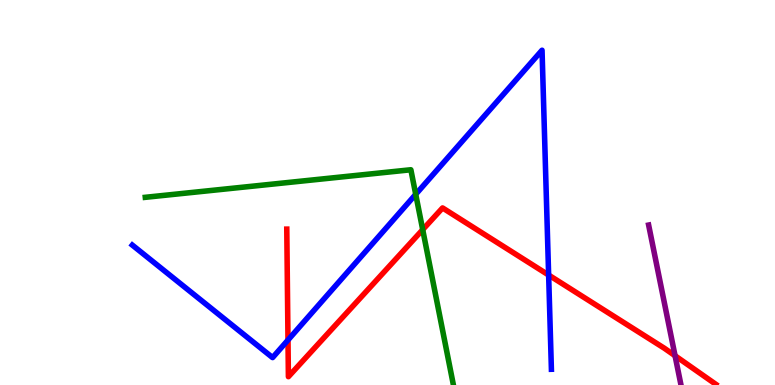[{'lines': ['blue', 'red'], 'intersections': [{'x': 3.72, 'y': 1.17}, {'x': 7.08, 'y': 2.86}]}, {'lines': ['green', 'red'], 'intersections': [{'x': 5.45, 'y': 4.03}]}, {'lines': ['purple', 'red'], 'intersections': [{'x': 8.71, 'y': 0.76}]}, {'lines': ['blue', 'green'], 'intersections': [{'x': 5.36, 'y': 4.95}]}, {'lines': ['blue', 'purple'], 'intersections': []}, {'lines': ['green', 'purple'], 'intersections': []}]